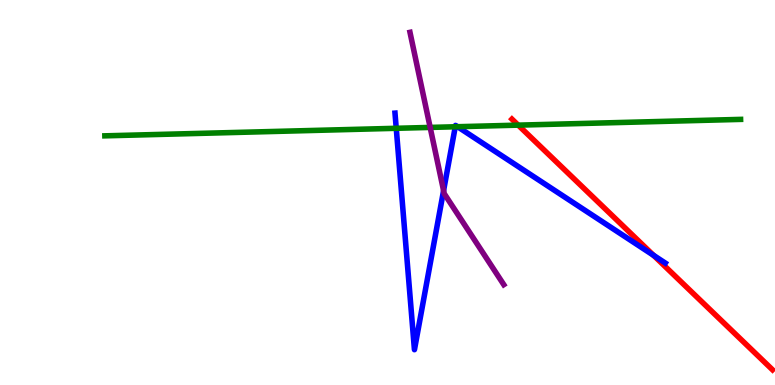[{'lines': ['blue', 'red'], 'intersections': [{'x': 8.43, 'y': 3.37}]}, {'lines': ['green', 'red'], 'intersections': [{'x': 6.69, 'y': 6.75}]}, {'lines': ['purple', 'red'], 'intersections': []}, {'lines': ['blue', 'green'], 'intersections': [{'x': 5.11, 'y': 6.67}, {'x': 5.87, 'y': 6.71}, {'x': 5.9, 'y': 6.71}]}, {'lines': ['blue', 'purple'], 'intersections': [{'x': 5.72, 'y': 5.05}]}, {'lines': ['green', 'purple'], 'intersections': [{'x': 5.55, 'y': 6.69}]}]